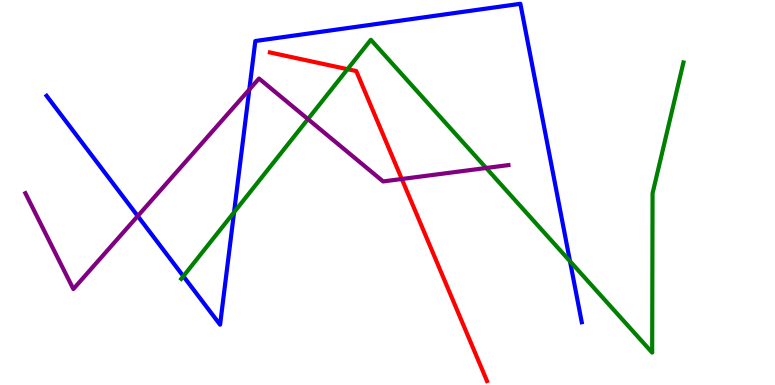[{'lines': ['blue', 'red'], 'intersections': []}, {'lines': ['green', 'red'], 'intersections': [{'x': 4.48, 'y': 8.2}]}, {'lines': ['purple', 'red'], 'intersections': [{'x': 5.18, 'y': 5.35}]}, {'lines': ['blue', 'green'], 'intersections': [{'x': 2.37, 'y': 2.83}, {'x': 3.02, 'y': 4.49}, {'x': 7.35, 'y': 3.21}]}, {'lines': ['blue', 'purple'], 'intersections': [{'x': 1.78, 'y': 4.39}, {'x': 3.22, 'y': 7.67}]}, {'lines': ['green', 'purple'], 'intersections': [{'x': 3.97, 'y': 6.91}, {'x': 6.27, 'y': 5.64}]}]